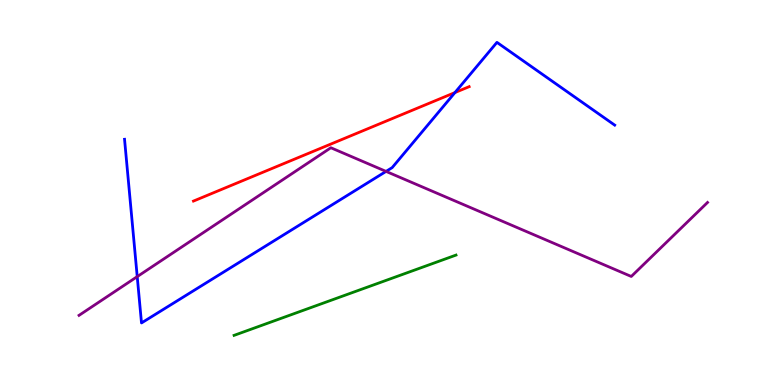[{'lines': ['blue', 'red'], 'intersections': [{'x': 5.87, 'y': 7.6}]}, {'lines': ['green', 'red'], 'intersections': []}, {'lines': ['purple', 'red'], 'intersections': []}, {'lines': ['blue', 'green'], 'intersections': []}, {'lines': ['blue', 'purple'], 'intersections': [{'x': 1.77, 'y': 2.82}, {'x': 4.98, 'y': 5.55}]}, {'lines': ['green', 'purple'], 'intersections': []}]